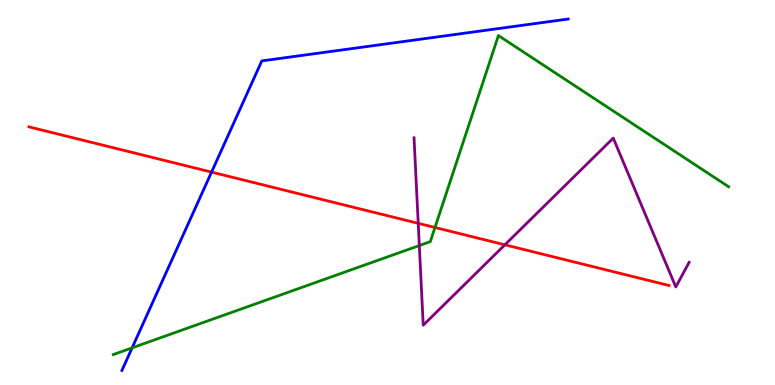[{'lines': ['blue', 'red'], 'intersections': [{'x': 2.73, 'y': 5.53}]}, {'lines': ['green', 'red'], 'intersections': [{'x': 5.61, 'y': 4.09}]}, {'lines': ['purple', 'red'], 'intersections': [{'x': 5.4, 'y': 4.2}, {'x': 6.51, 'y': 3.64}]}, {'lines': ['blue', 'green'], 'intersections': [{'x': 1.7, 'y': 0.965}]}, {'lines': ['blue', 'purple'], 'intersections': []}, {'lines': ['green', 'purple'], 'intersections': [{'x': 5.41, 'y': 3.62}]}]